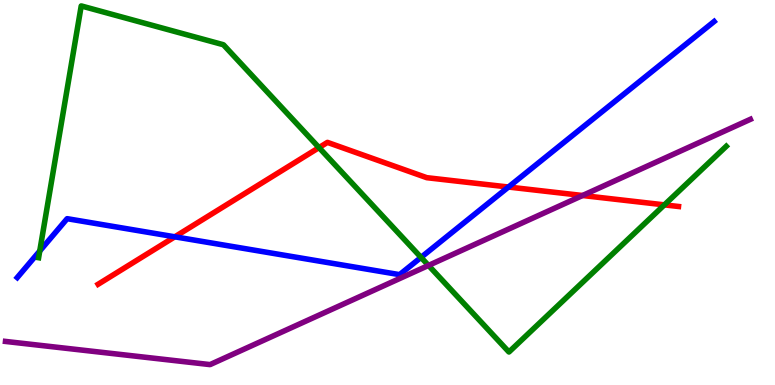[{'lines': ['blue', 'red'], 'intersections': [{'x': 2.26, 'y': 3.85}, {'x': 6.56, 'y': 5.14}]}, {'lines': ['green', 'red'], 'intersections': [{'x': 4.12, 'y': 6.17}, {'x': 8.57, 'y': 4.68}]}, {'lines': ['purple', 'red'], 'intersections': [{'x': 7.52, 'y': 4.92}]}, {'lines': ['blue', 'green'], 'intersections': [{'x': 0.513, 'y': 3.48}, {'x': 5.43, 'y': 3.31}]}, {'lines': ['blue', 'purple'], 'intersections': []}, {'lines': ['green', 'purple'], 'intersections': [{'x': 5.53, 'y': 3.11}]}]